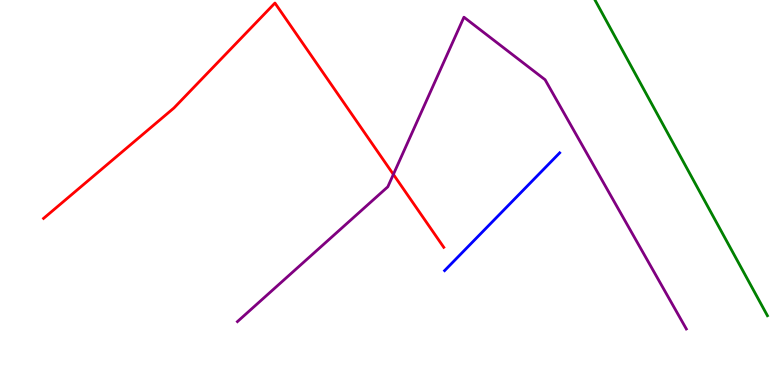[{'lines': ['blue', 'red'], 'intersections': []}, {'lines': ['green', 'red'], 'intersections': []}, {'lines': ['purple', 'red'], 'intersections': [{'x': 5.08, 'y': 5.47}]}, {'lines': ['blue', 'green'], 'intersections': []}, {'lines': ['blue', 'purple'], 'intersections': []}, {'lines': ['green', 'purple'], 'intersections': []}]